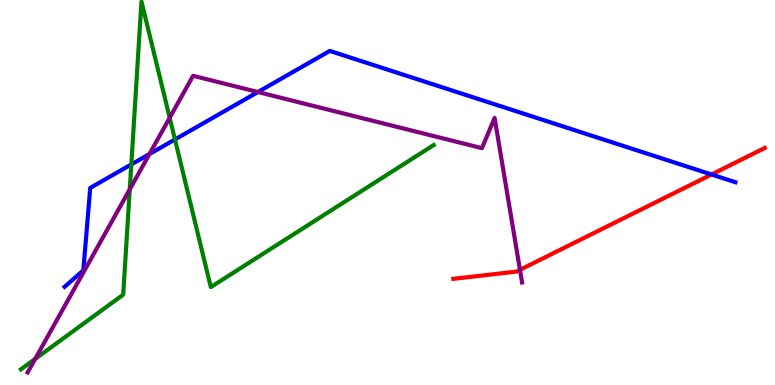[{'lines': ['blue', 'red'], 'intersections': [{'x': 9.18, 'y': 5.47}]}, {'lines': ['green', 'red'], 'intersections': []}, {'lines': ['purple', 'red'], 'intersections': [{'x': 6.71, 'y': 2.99}]}, {'lines': ['blue', 'green'], 'intersections': [{'x': 1.69, 'y': 5.73}, {'x': 2.26, 'y': 6.38}]}, {'lines': ['blue', 'purple'], 'intersections': [{'x': 1.93, 'y': 6.0}, {'x': 3.33, 'y': 7.61}]}, {'lines': ['green', 'purple'], 'intersections': [{'x': 0.454, 'y': 0.677}, {'x': 1.67, 'y': 5.08}, {'x': 2.19, 'y': 6.94}]}]